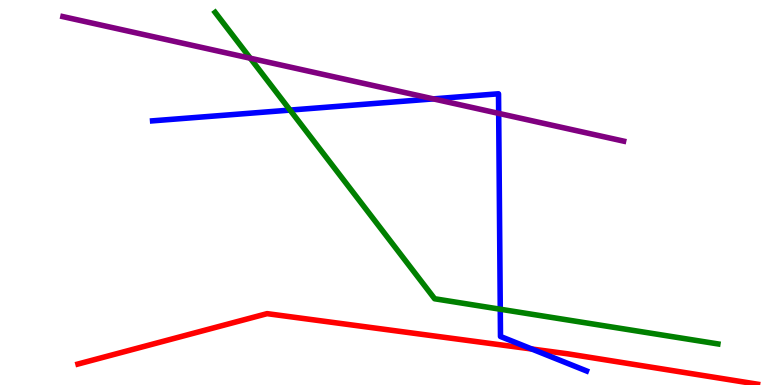[{'lines': ['blue', 'red'], 'intersections': [{'x': 6.86, 'y': 0.935}]}, {'lines': ['green', 'red'], 'intersections': []}, {'lines': ['purple', 'red'], 'intersections': []}, {'lines': ['blue', 'green'], 'intersections': [{'x': 3.74, 'y': 7.14}, {'x': 6.46, 'y': 1.97}]}, {'lines': ['blue', 'purple'], 'intersections': [{'x': 5.59, 'y': 7.43}, {'x': 6.43, 'y': 7.05}]}, {'lines': ['green', 'purple'], 'intersections': [{'x': 3.23, 'y': 8.49}]}]